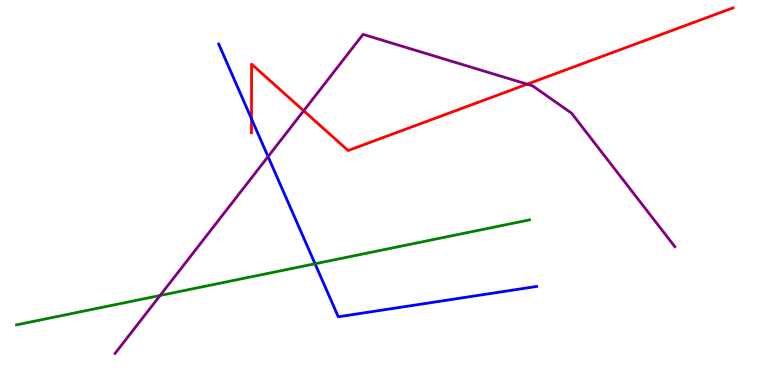[{'lines': ['blue', 'red'], 'intersections': [{'x': 3.25, 'y': 6.91}]}, {'lines': ['green', 'red'], 'intersections': []}, {'lines': ['purple', 'red'], 'intersections': [{'x': 3.92, 'y': 7.12}, {'x': 6.8, 'y': 7.81}]}, {'lines': ['blue', 'green'], 'intersections': [{'x': 4.07, 'y': 3.15}]}, {'lines': ['blue', 'purple'], 'intersections': [{'x': 3.46, 'y': 5.93}]}, {'lines': ['green', 'purple'], 'intersections': [{'x': 2.07, 'y': 2.33}]}]